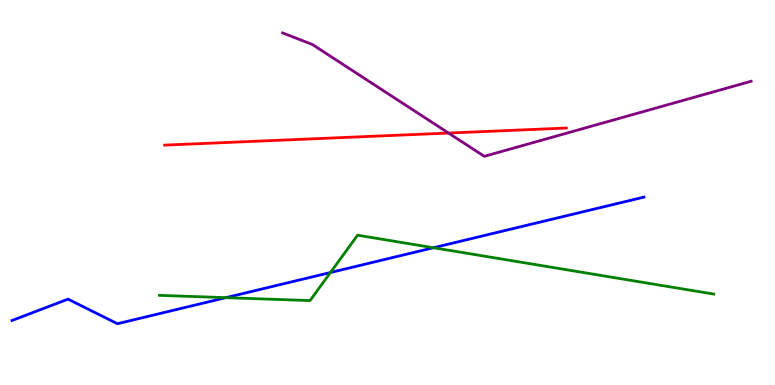[{'lines': ['blue', 'red'], 'intersections': []}, {'lines': ['green', 'red'], 'intersections': []}, {'lines': ['purple', 'red'], 'intersections': [{'x': 5.79, 'y': 6.54}]}, {'lines': ['blue', 'green'], 'intersections': [{'x': 2.91, 'y': 2.27}, {'x': 4.26, 'y': 2.92}, {'x': 5.59, 'y': 3.57}]}, {'lines': ['blue', 'purple'], 'intersections': []}, {'lines': ['green', 'purple'], 'intersections': []}]